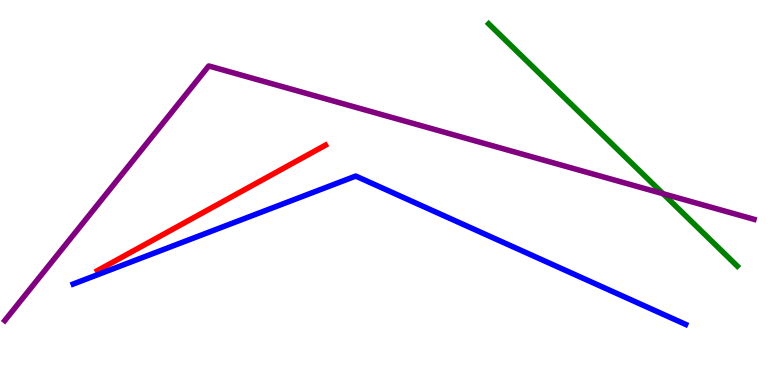[{'lines': ['blue', 'red'], 'intersections': []}, {'lines': ['green', 'red'], 'intersections': []}, {'lines': ['purple', 'red'], 'intersections': []}, {'lines': ['blue', 'green'], 'intersections': []}, {'lines': ['blue', 'purple'], 'intersections': []}, {'lines': ['green', 'purple'], 'intersections': [{'x': 8.55, 'y': 4.97}]}]